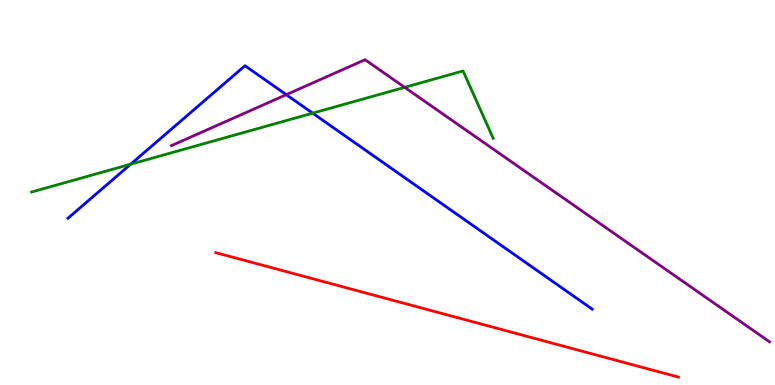[{'lines': ['blue', 'red'], 'intersections': []}, {'lines': ['green', 'red'], 'intersections': []}, {'lines': ['purple', 'red'], 'intersections': []}, {'lines': ['blue', 'green'], 'intersections': [{'x': 1.69, 'y': 5.73}, {'x': 4.03, 'y': 7.06}]}, {'lines': ['blue', 'purple'], 'intersections': [{'x': 3.69, 'y': 7.54}]}, {'lines': ['green', 'purple'], 'intersections': [{'x': 5.22, 'y': 7.73}]}]